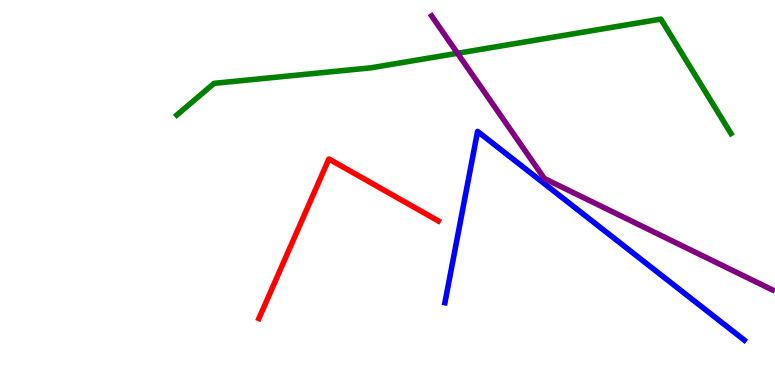[{'lines': ['blue', 'red'], 'intersections': []}, {'lines': ['green', 'red'], 'intersections': []}, {'lines': ['purple', 'red'], 'intersections': []}, {'lines': ['blue', 'green'], 'intersections': []}, {'lines': ['blue', 'purple'], 'intersections': []}, {'lines': ['green', 'purple'], 'intersections': [{'x': 5.9, 'y': 8.62}]}]